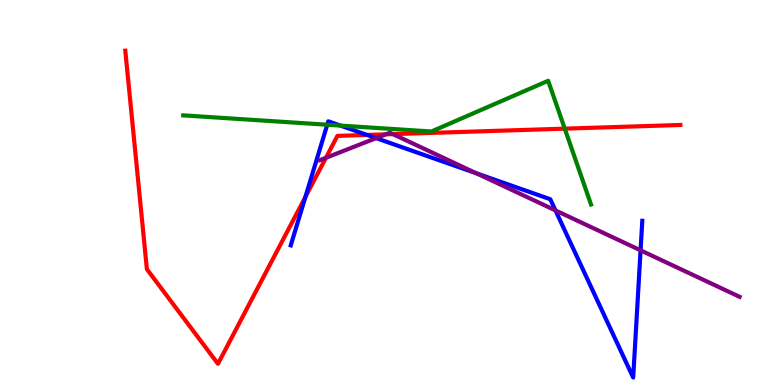[{'lines': ['blue', 'red'], 'intersections': [{'x': 3.94, 'y': 4.88}, {'x': 4.74, 'y': 6.49}]}, {'lines': ['green', 'red'], 'intersections': [{'x': 7.29, 'y': 6.66}]}, {'lines': ['purple', 'red'], 'intersections': [{'x': 4.21, 'y': 5.9}, {'x': 4.98, 'y': 6.51}, {'x': 5.07, 'y': 6.52}]}, {'lines': ['blue', 'green'], 'intersections': [{'x': 4.22, 'y': 6.76}, {'x': 4.39, 'y': 6.74}]}, {'lines': ['blue', 'purple'], 'intersections': [{'x': 4.85, 'y': 6.41}, {'x': 6.15, 'y': 5.5}, {'x': 7.17, 'y': 4.53}, {'x': 8.27, 'y': 3.5}]}, {'lines': ['green', 'purple'], 'intersections': []}]